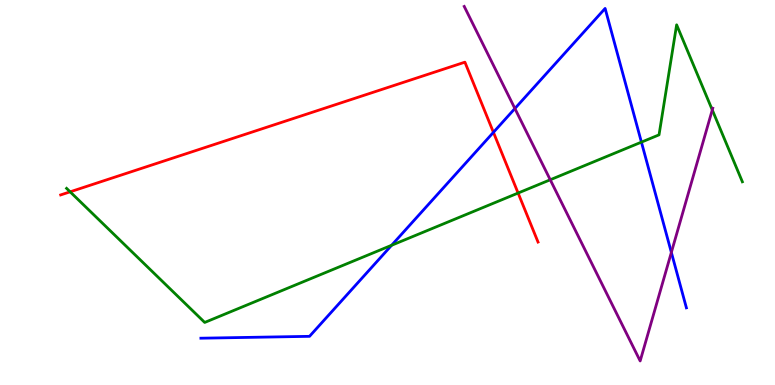[{'lines': ['blue', 'red'], 'intersections': [{'x': 6.37, 'y': 6.56}]}, {'lines': ['green', 'red'], 'intersections': [{'x': 0.905, 'y': 5.02}, {'x': 6.69, 'y': 4.99}]}, {'lines': ['purple', 'red'], 'intersections': []}, {'lines': ['blue', 'green'], 'intersections': [{'x': 5.05, 'y': 3.63}, {'x': 8.28, 'y': 6.31}]}, {'lines': ['blue', 'purple'], 'intersections': [{'x': 6.64, 'y': 7.18}, {'x': 8.66, 'y': 3.44}]}, {'lines': ['green', 'purple'], 'intersections': [{'x': 7.1, 'y': 5.33}, {'x': 9.19, 'y': 7.14}]}]